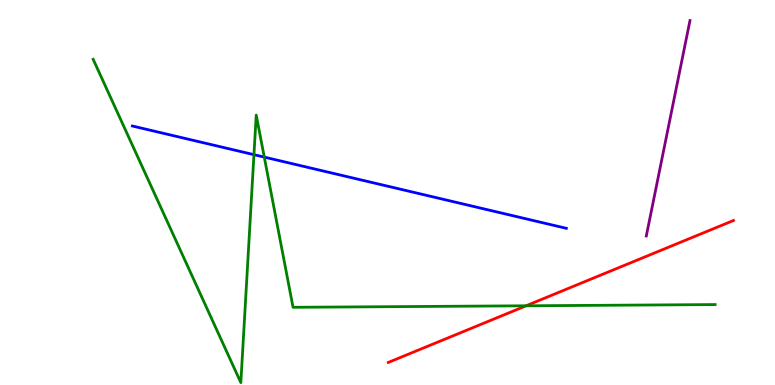[{'lines': ['blue', 'red'], 'intersections': []}, {'lines': ['green', 'red'], 'intersections': [{'x': 6.79, 'y': 2.06}]}, {'lines': ['purple', 'red'], 'intersections': []}, {'lines': ['blue', 'green'], 'intersections': [{'x': 3.28, 'y': 5.98}, {'x': 3.41, 'y': 5.92}]}, {'lines': ['blue', 'purple'], 'intersections': []}, {'lines': ['green', 'purple'], 'intersections': []}]